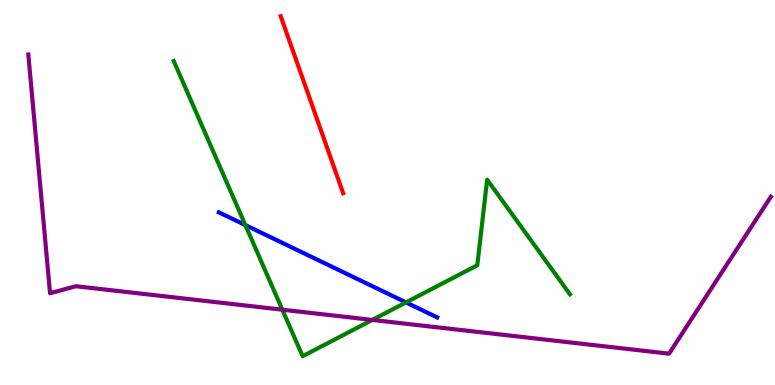[{'lines': ['blue', 'red'], 'intersections': []}, {'lines': ['green', 'red'], 'intersections': []}, {'lines': ['purple', 'red'], 'intersections': []}, {'lines': ['blue', 'green'], 'intersections': [{'x': 3.17, 'y': 4.15}, {'x': 5.24, 'y': 2.15}]}, {'lines': ['blue', 'purple'], 'intersections': []}, {'lines': ['green', 'purple'], 'intersections': [{'x': 3.64, 'y': 1.96}, {'x': 4.8, 'y': 1.69}]}]